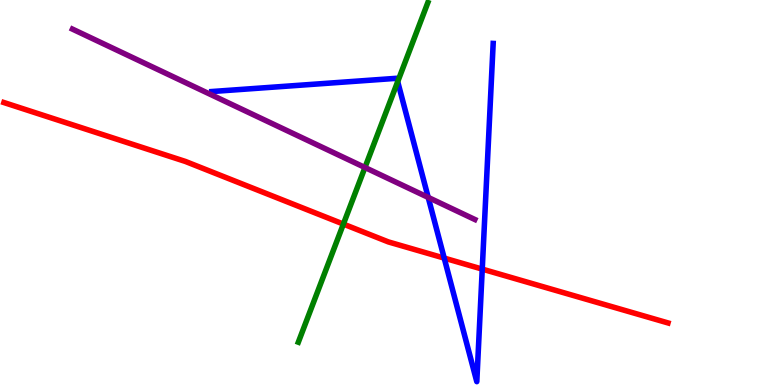[{'lines': ['blue', 'red'], 'intersections': [{'x': 5.73, 'y': 3.3}, {'x': 6.22, 'y': 3.01}]}, {'lines': ['green', 'red'], 'intersections': [{'x': 4.43, 'y': 4.18}]}, {'lines': ['purple', 'red'], 'intersections': []}, {'lines': ['blue', 'green'], 'intersections': [{'x': 5.13, 'y': 7.88}]}, {'lines': ['blue', 'purple'], 'intersections': [{'x': 5.53, 'y': 4.87}]}, {'lines': ['green', 'purple'], 'intersections': [{'x': 4.71, 'y': 5.65}]}]